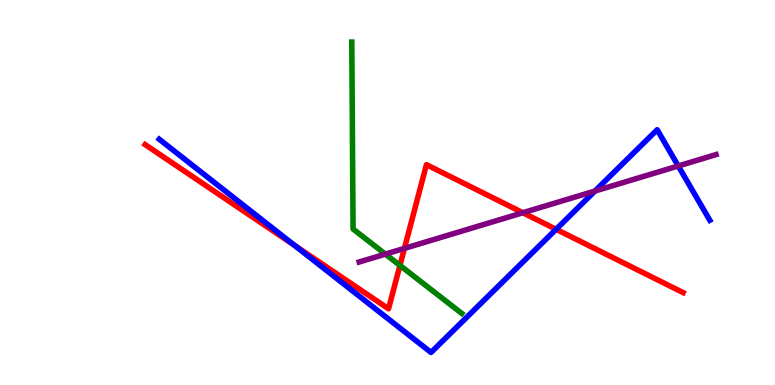[{'lines': ['blue', 'red'], 'intersections': [{'x': 3.8, 'y': 3.63}, {'x': 7.18, 'y': 4.04}]}, {'lines': ['green', 'red'], 'intersections': [{'x': 5.16, 'y': 3.11}]}, {'lines': ['purple', 'red'], 'intersections': [{'x': 5.22, 'y': 3.55}, {'x': 6.75, 'y': 4.47}]}, {'lines': ['blue', 'green'], 'intersections': []}, {'lines': ['blue', 'purple'], 'intersections': [{'x': 7.68, 'y': 5.04}, {'x': 8.75, 'y': 5.69}]}, {'lines': ['green', 'purple'], 'intersections': [{'x': 4.97, 'y': 3.4}]}]